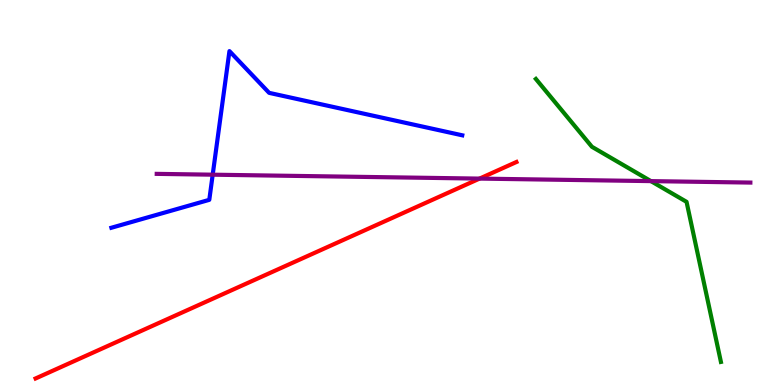[{'lines': ['blue', 'red'], 'intersections': []}, {'lines': ['green', 'red'], 'intersections': []}, {'lines': ['purple', 'red'], 'intersections': [{'x': 6.19, 'y': 5.36}]}, {'lines': ['blue', 'green'], 'intersections': []}, {'lines': ['blue', 'purple'], 'intersections': [{'x': 2.74, 'y': 5.46}]}, {'lines': ['green', 'purple'], 'intersections': [{'x': 8.4, 'y': 5.3}]}]